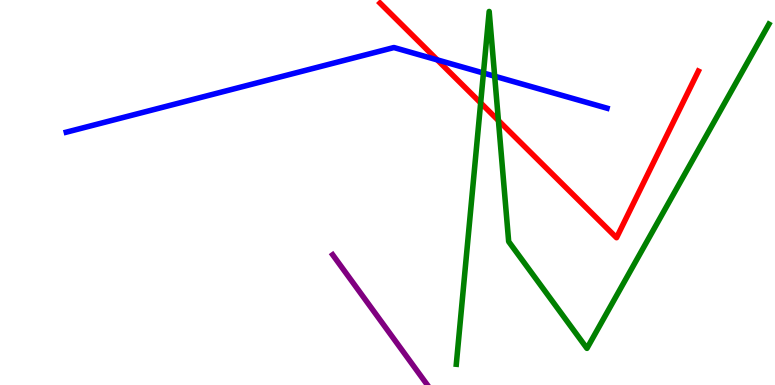[{'lines': ['blue', 'red'], 'intersections': [{'x': 5.64, 'y': 8.44}]}, {'lines': ['green', 'red'], 'intersections': [{'x': 6.2, 'y': 7.33}, {'x': 6.43, 'y': 6.87}]}, {'lines': ['purple', 'red'], 'intersections': []}, {'lines': ['blue', 'green'], 'intersections': [{'x': 6.24, 'y': 8.1}, {'x': 6.38, 'y': 8.02}]}, {'lines': ['blue', 'purple'], 'intersections': []}, {'lines': ['green', 'purple'], 'intersections': []}]